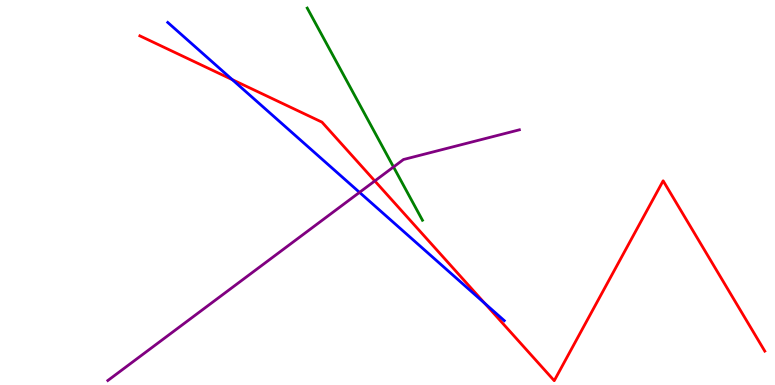[{'lines': ['blue', 'red'], 'intersections': [{'x': 3.0, 'y': 7.93}, {'x': 6.25, 'y': 2.12}]}, {'lines': ['green', 'red'], 'intersections': []}, {'lines': ['purple', 'red'], 'intersections': [{'x': 4.84, 'y': 5.3}]}, {'lines': ['blue', 'green'], 'intersections': []}, {'lines': ['blue', 'purple'], 'intersections': [{'x': 4.64, 'y': 5.0}]}, {'lines': ['green', 'purple'], 'intersections': [{'x': 5.08, 'y': 5.66}]}]